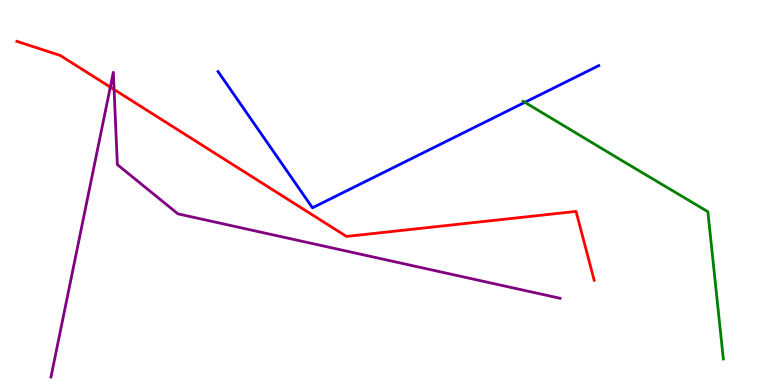[{'lines': ['blue', 'red'], 'intersections': []}, {'lines': ['green', 'red'], 'intersections': []}, {'lines': ['purple', 'red'], 'intersections': [{'x': 1.42, 'y': 7.74}, {'x': 1.47, 'y': 7.68}]}, {'lines': ['blue', 'green'], 'intersections': [{'x': 6.77, 'y': 7.34}]}, {'lines': ['blue', 'purple'], 'intersections': []}, {'lines': ['green', 'purple'], 'intersections': []}]